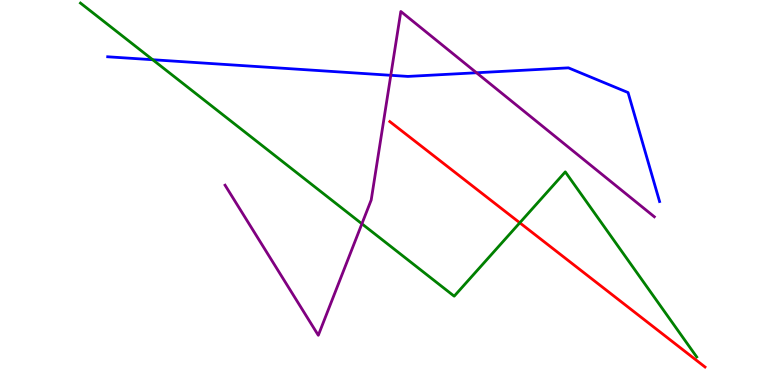[{'lines': ['blue', 'red'], 'intersections': []}, {'lines': ['green', 'red'], 'intersections': [{'x': 6.71, 'y': 4.21}]}, {'lines': ['purple', 'red'], 'intersections': []}, {'lines': ['blue', 'green'], 'intersections': [{'x': 1.97, 'y': 8.45}]}, {'lines': ['blue', 'purple'], 'intersections': [{'x': 5.04, 'y': 8.04}, {'x': 6.15, 'y': 8.11}]}, {'lines': ['green', 'purple'], 'intersections': [{'x': 4.67, 'y': 4.19}]}]